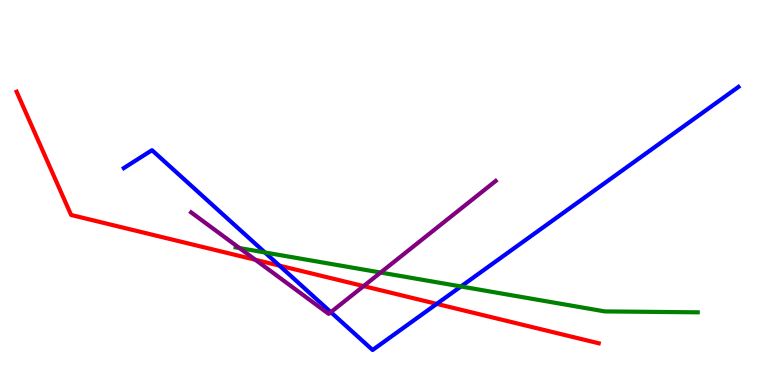[{'lines': ['blue', 'red'], 'intersections': [{'x': 3.61, 'y': 3.1}, {'x': 5.64, 'y': 2.11}]}, {'lines': ['green', 'red'], 'intersections': []}, {'lines': ['purple', 'red'], 'intersections': [{'x': 3.29, 'y': 3.25}, {'x': 4.69, 'y': 2.57}]}, {'lines': ['blue', 'green'], 'intersections': [{'x': 3.42, 'y': 3.44}, {'x': 5.95, 'y': 2.56}]}, {'lines': ['blue', 'purple'], 'intersections': [{'x': 4.27, 'y': 1.89}]}, {'lines': ['green', 'purple'], 'intersections': [{'x': 3.09, 'y': 3.56}, {'x': 4.91, 'y': 2.92}]}]